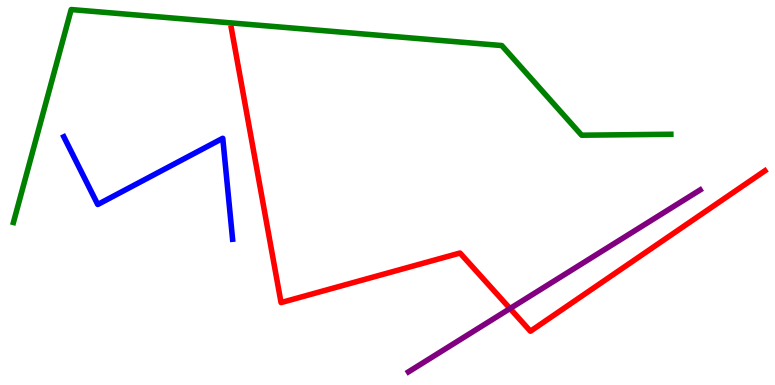[{'lines': ['blue', 'red'], 'intersections': []}, {'lines': ['green', 'red'], 'intersections': []}, {'lines': ['purple', 'red'], 'intersections': [{'x': 6.58, 'y': 1.99}]}, {'lines': ['blue', 'green'], 'intersections': []}, {'lines': ['blue', 'purple'], 'intersections': []}, {'lines': ['green', 'purple'], 'intersections': []}]